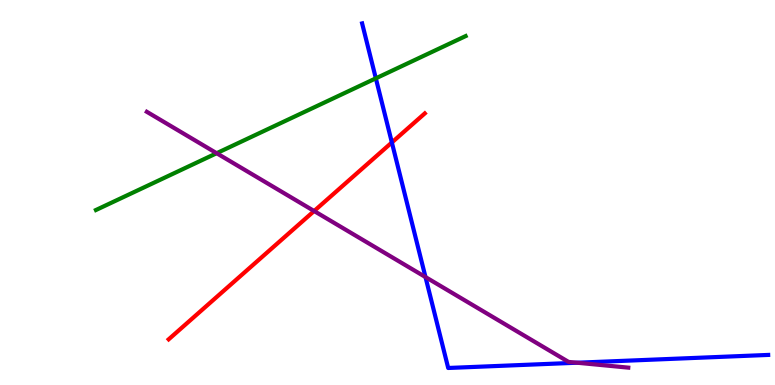[{'lines': ['blue', 'red'], 'intersections': [{'x': 5.06, 'y': 6.3}]}, {'lines': ['green', 'red'], 'intersections': []}, {'lines': ['purple', 'red'], 'intersections': [{'x': 4.05, 'y': 4.52}]}, {'lines': ['blue', 'green'], 'intersections': [{'x': 4.85, 'y': 7.97}]}, {'lines': ['blue', 'purple'], 'intersections': [{'x': 5.49, 'y': 2.8}, {'x': 7.45, 'y': 0.579}]}, {'lines': ['green', 'purple'], 'intersections': [{'x': 2.8, 'y': 6.02}]}]